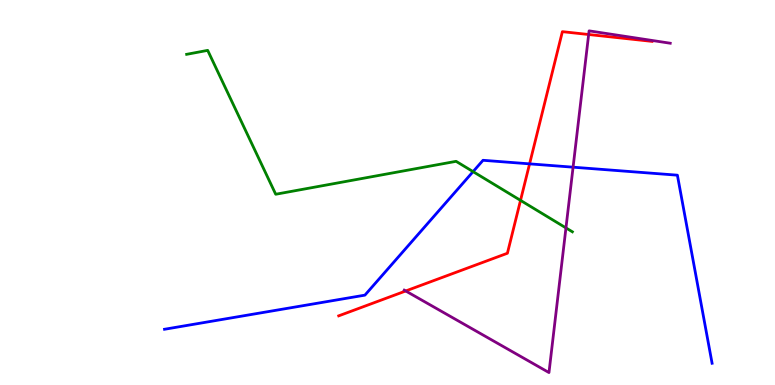[{'lines': ['blue', 'red'], 'intersections': [{'x': 6.83, 'y': 5.74}]}, {'lines': ['green', 'red'], 'intersections': [{'x': 6.72, 'y': 4.8}]}, {'lines': ['purple', 'red'], 'intersections': [{'x': 5.24, 'y': 2.44}, {'x': 7.6, 'y': 9.1}]}, {'lines': ['blue', 'green'], 'intersections': [{'x': 6.1, 'y': 5.54}]}, {'lines': ['blue', 'purple'], 'intersections': [{'x': 7.39, 'y': 5.66}]}, {'lines': ['green', 'purple'], 'intersections': [{'x': 7.3, 'y': 4.08}]}]